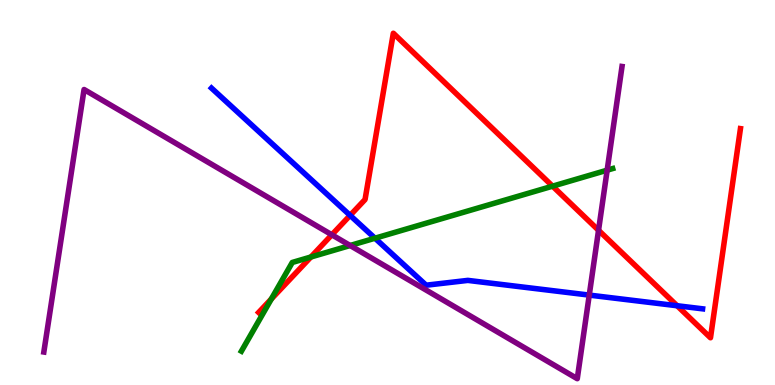[{'lines': ['blue', 'red'], 'intersections': [{'x': 4.52, 'y': 4.41}, {'x': 8.74, 'y': 2.06}]}, {'lines': ['green', 'red'], 'intersections': [{'x': 3.5, 'y': 2.23}, {'x': 4.01, 'y': 3.32}, {'x': 7.13, 'y': 5.16}]}, {'lines': ['purple', 'red'], 'intersections': [{'x': 4.28, 'y': 3.9}, {'x': 7.72, 'y': 4.02}]}, {'lines': ['blue', 'green'], 'intersections': [{'x': 4.84, 'y': 3.81}]}, {'lines': ['blue', 'purple'], 'intersections': [{'x': 7.6, 'y': 2.34}]}, {'lines': ['green', 'purple'], 'intersections': [{'x': 4.52, 'y': 3.62}, {'x': 7.83, 'y': 5.58}]}]